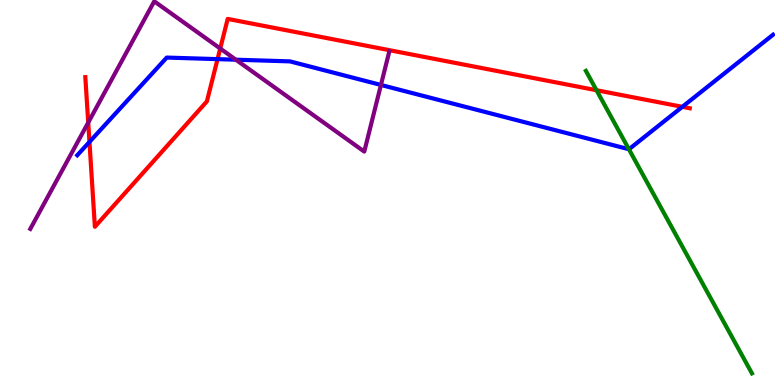[{'lines': ['blue', 'red'], 'intersections': [{'x': 1.15, 'y': 6.31}, {'x': 2.81, 'y': 8.46}, {'x': 8.8, 'y': 7.23}]}, {'lines': ['green', 'red'], 'intersections': [{'x': 7.7, 'y': 7.66}]}, {'lines': ['purple', 'red'], 'intersections': [{'x': 1.14, 'y': 6.82}, {'x': 2.84, 'y': 8.74}]}, {'lines': ['blue', 'green'], 'intersections': [{'x': 8.11, 'y': 6.12}]}, {'lines': ['blue', 'purple'], 'intersections': [{'x': 3.04, 'y': 8.45}, {'x': 4.92, 'y': 7.79}]}, {'lines': ['green', 'purple'], 'intersections': []}]